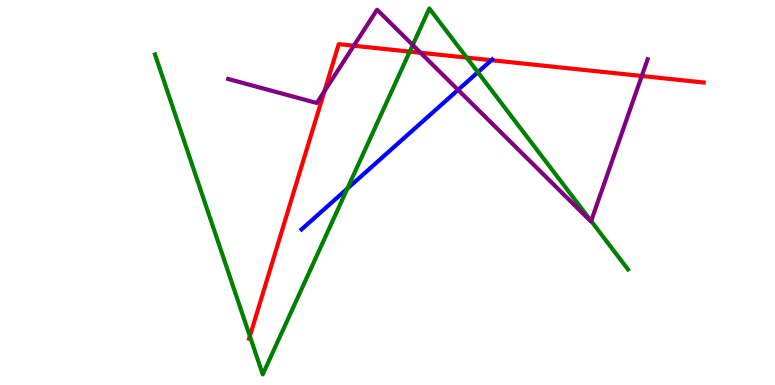[{'lines': ['blue', 'red'], 'intersections': [{'x': 6.34, 'y': 8.44}]}, {'lines': ['green', 'red'], 'intersections': [{'x': 3.22, 'y': 1.27}, {'x': 5.29, 'y': 8.66}, {'x': 6.02, 'y': 8.5}]}, {'lines': ['purple', 'red'], 'intersections': [{'x': 4.19, 'y': 7.63}, {'x': 4.57, 'y': 8.81}, {'x': 5.43, 'y': 8.63}, {'x': 8.28, 'y': 8.03}]}, {'lines': ['blue', 'green'], 'intersections': [{'x': 4.48, 'y': 5.1}, {'x': 6.17, 'y': 8.12}]}, {'lines': ['blue', 'purple'], 'intersections': [{'x': 5.91, 'y': 7.67}]}, {'lines': ['green', 'purple'], 'intersections': [{'x': 5.33, 'y': 8.83}, {'x': 7.63, 'y': 4.26}]}]